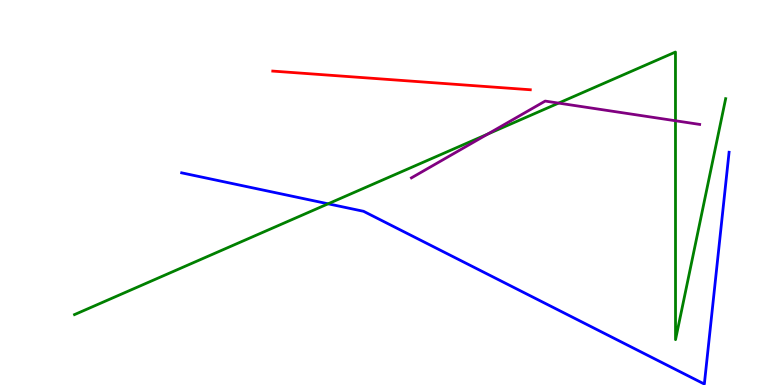[{'lines': ['blue', 'red'], 'intersections': []}, {'lines': ['green', 'red'], 'intersections': []}, {'lines': ['purple', 'red'], 'intersections': []}, {'lines': ['blue', 'green'], 'intersections': [{'x': 4.23, 'y': 4.71}]}, {'lines': ['blue', 'purple'], 'intersections': []}, {'lines': ['green', 'purple'], 'intersections': [{'x': 6.29, 'y': 6.52}, {'x': 7.21, 'y': 7.32}, {'x': 8.72, 'y': 6.86}]}]